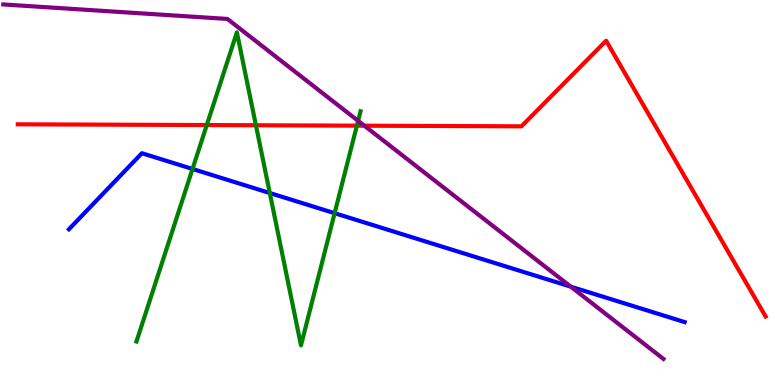[{'lines': ['blue', 'red'], 'intersections': []}, {'lines': ['green', 'red'], 'intersections': [{'x': 2.67, 'y': 6.75}, {'x': 3.3, 'y': 6.75}, {'x': 4.61, 'y': 6.74}]}, {'lines': ['purple', 'red'], 'intersections': [{'x': 4.7, 'y': 6.74}]}, {'lines': ['blue', 'green'], 'intersections': [{'x': 2.48, 'y': 5.61}, {'x': 3.48, 'y': 4.99}, {'x': 4.32, 'y': 4.46}]}, {'lines': ['blue', 'purple'], 'intersections': [{'x': 7.36, 'y': 2.55}]}, {'lines': ['green', 'purple'], 'intersections': [{'x': 4.62, 'y': 6.86}]}]